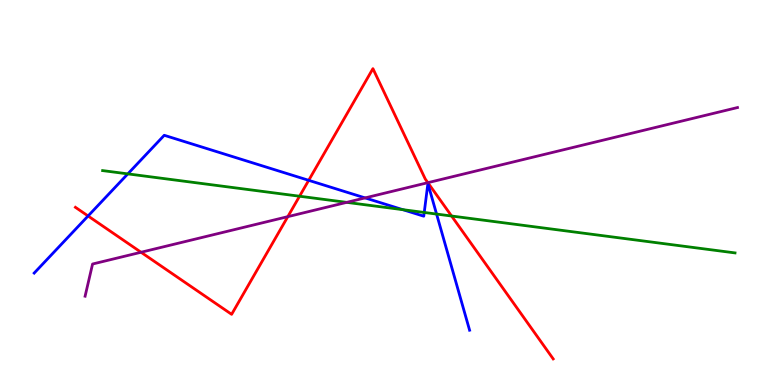[{'lines': ['blue', 'red'], 'intersections': [{'x': 1.14, 'y': 4.39}, {'x': 3.98, 'y': 5.32}]}, {'lines': ['green', 'red'], 'intersections': [{'x': 3.87, 'y': 4.9}, {'x': 5.83, 'y': 4.39}]}, {'lines': ['purple', 'red'], 'intersections': [{'x': 1.82, 'y': 3.45}, {'x': 3.71, 'y': 4.37}, {'x': 5.52, 'y': 5.26}]}, {'lines': ['blue', 'green'], 'intersections': [{'x': 1.65, 'y': 5.48}, {'x': 5.2, 'y': 4.55}, {'x': 5.47, 'y': 4.48}, {'x': 5.63, 'y': 4.44}]}, {'lines': ['blue', 'purple'], 'intersections': [{'x': 4.71, 'y': 4.86}]}, {'lines': ['green', 'purple'], 'intersections': [{'x': 4.47, 'y': 4.74}]}]